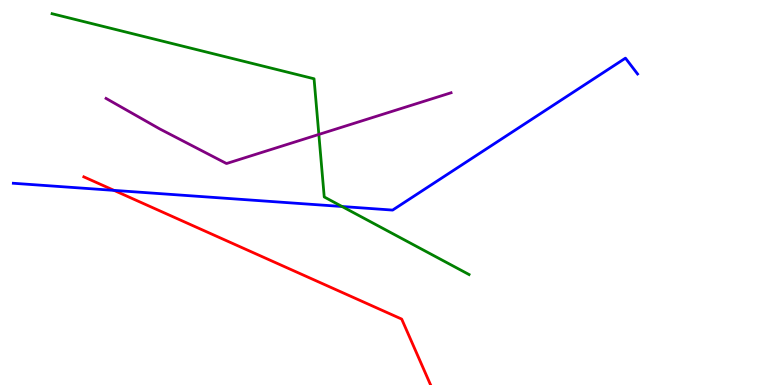[{'lines': ['blue', 'red'], 'intersections': [{'x': 1.47, 'y': 5.05}]}, {'lines': ['green', 'red'], 'intersections': []}, {'lines': ['purple', 'red'], 'intersections': []}, {'lines': ['blue', 'green'], 'intersections': [{'x': 4.41, 'y': 4.64}]}, {'lines': ['blue', 'purple'], 'intersections': []}, {'lines': ['green', 'purple'], 'intersections': [{'x': 4.11, 'y': 6.51}]}]